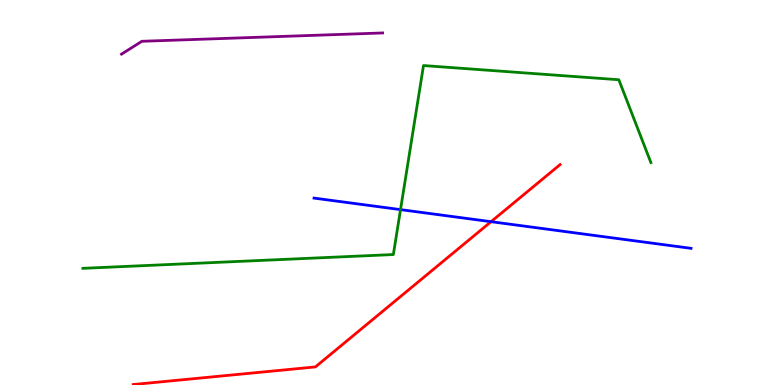[{'lines': ['blue', 'red'], 'intersections': [{'x': 6.34, 'y': 4.24}]}, {'lines': ['green', 'red'], 'intersections': []}, {'lines': ['purple', 'red'], 'intersections': []}, {'lines': ['blue', 'green'], 'intersections': [{'x': 5.17, 'y': 4.56}]}, {'lines': ['blue', 'purple'], 'intersections': []}, {'lines': ['green', 'purple'], 'intersections': []}]